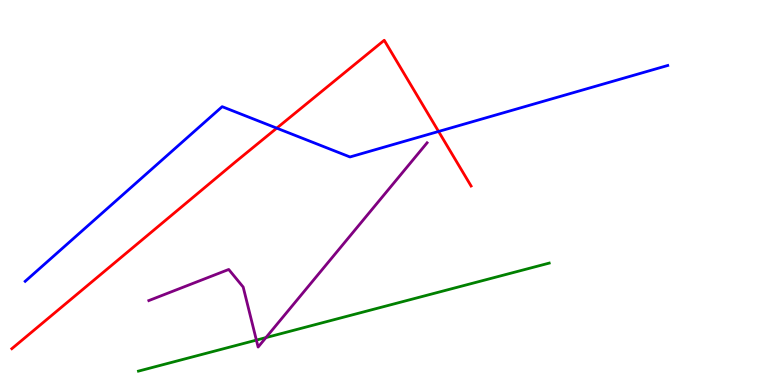[{'lines': ['blue', 'red'], 'intersections': [{'x': 3.57, 'y': 6.67}, {'x': 5.66, 'y': 6.59}]}, {'lines': ['green', 'red'], 'intersections': []}, {'lines': ['purple', 'red'], 'intersections': []}, {'lines': ['blue', 'green'], 'intersections': []}, {'lines': ['blue', 'purple'], 'intersections': []}, {'lines': ['green', 'purple'], 'intersections': [{'x': 3.31, 'y': 1.17}, {'x': 3.43, 'y': 1.23}]}]